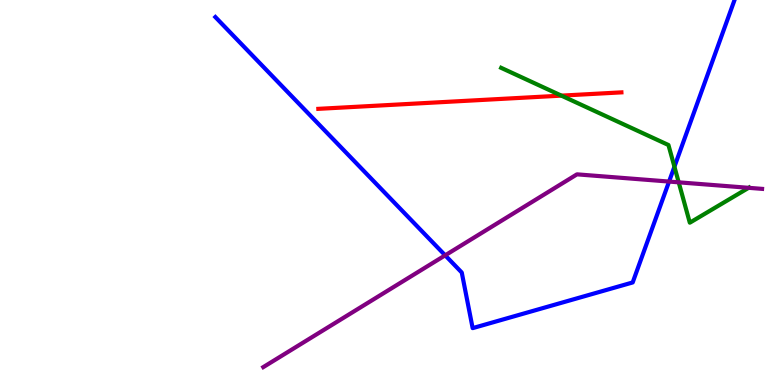[{'lines': ['blue', 'red'], 'intersections': []}, {'lines': ['green', 'red'], 'intersections': [{'x': 7.24, 'y': 7.52}]}, {'lines': ['purple', 'red'], 'intersections': []}, {'lines': ['blue', 'green'], 'intersections': [{'x': 8.7, 'y': 5.67}]}, {'lines': ['blue', 'purple'], 'intersections': [{'x': 5.74, 'y': 3.37}, {'x': 8.63, 'y': 5.28}]}, {'lines': ['green', 'purple'], 'intersections': [{'x': 8.76, 'y': 5.26}, {'x': 9.66, 'y': 5.12}]}]